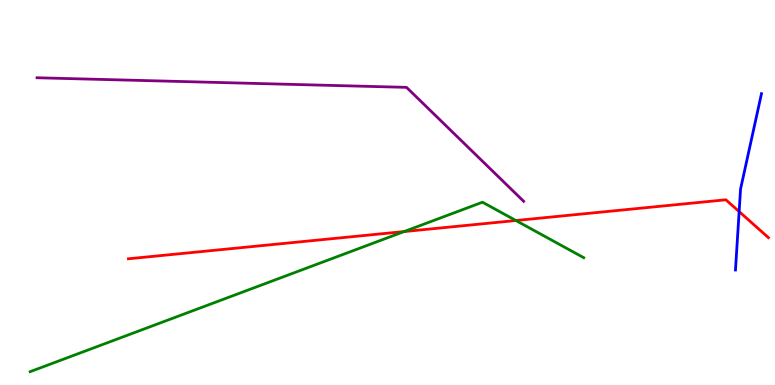[{'lines': ['blue', 'red'], 'intersections': [{'x': 9.54, 'y': 4.5}]}, {'lines': ['green', 'red'], 'intersections': [{'x': 5.21, 'y': 3.99}, {'x': 6.66, 'y': 4.27}]}, {'lines': ['purple', 'red'], 'intersections': []}, {'lines': ['blue', 'green'], 'intersections': []}, {'lines': ['blue', 'purple'], 'intersections': []}, {'lines': ['green', 'purple'], 'intersections': []}]